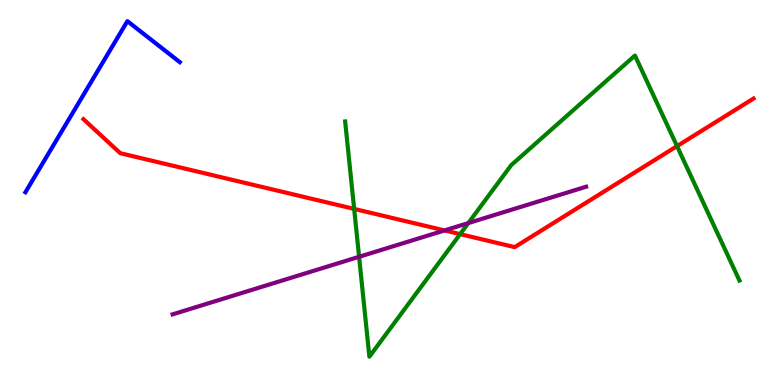[{'lines': ['blue', 'red'], 'intersections': []}, {'lines': ['green', 'red'], 'intersections': [{'x': 4.57, 'y': 4.57}, {'x': 5.94, 'y': 3.92}, {'x': 8.74, 'y': 6.2}]}, {'lines': ['purple', 'red'], 'intersections': [{'x': 5.74, 'y': 4.02}]}, {'lines': ['blue', 'green'], 'intersections': []}, {'lines': ['blue', 'purple'], 'intersections': []}, {'lines': ['green', 'purple'], 'intersections': [{'x': 4.63, 'y': 3.33}, {'x': 6.04, 'y': 4.21}]}]